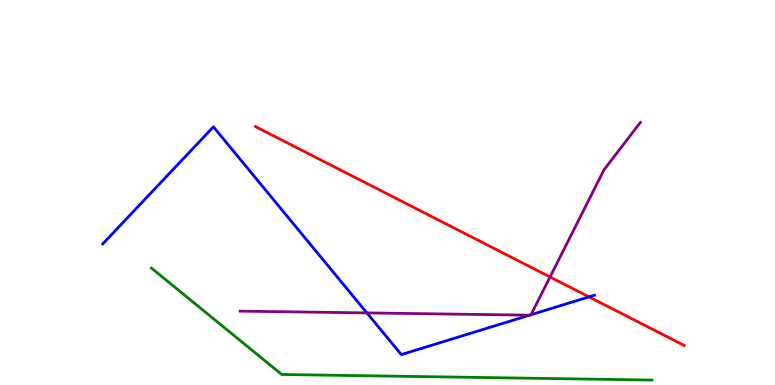[{'lines': ['blue', 'red'], 'intersections': [{'x': 7.6, 'y': 2.29}]}, {'lines': ['green', 'red'], 'intersections': []}, {'lines': ['purple', 'red'], 'intersections': [{'x': 7.1, 'y': 2.81}]}, {'lines': ['blue', 'green'], 'intersections': []}, {'lines': ['blue', 'purple'], 'intersections': [{'x': 4.73, 'y': 1.87}, {'x': 6.83, 'y': 1.81}, {'x': 6.85, 'y': 1.83}]}, {'lines': ['green', 'purple'], 'intersections': []}]